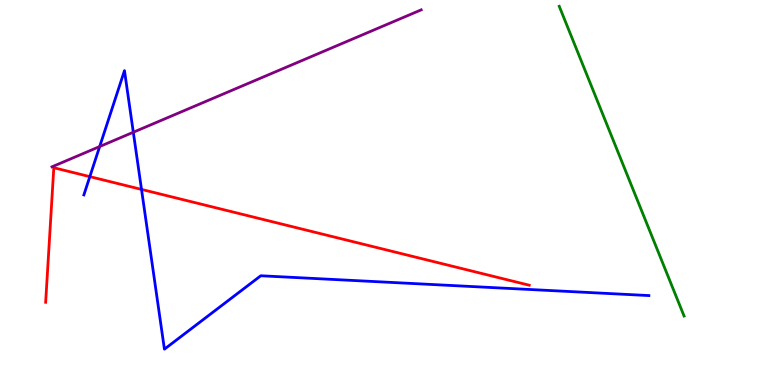[{'lines': ['blue', 'red'], 'intersections': [{'x': 1.16, 'y': 5.41}, {'x': 1.83, 'y': 5.08}]}, {'lines': ['green', 'red'], 'intersections': []}, {'lines': ['purple', 'red'], 'intersections': []}, {'lines': ['blue', 'green'], 'intersections': []}, {'lines': ['blue', 'purple'], 'intersections': [{'x': 1.29, 'y': 6.19}, {'x': 1.72, 'y': 6.57}]}, {'lines': ['green', 'purple'], 'intersections': []}]